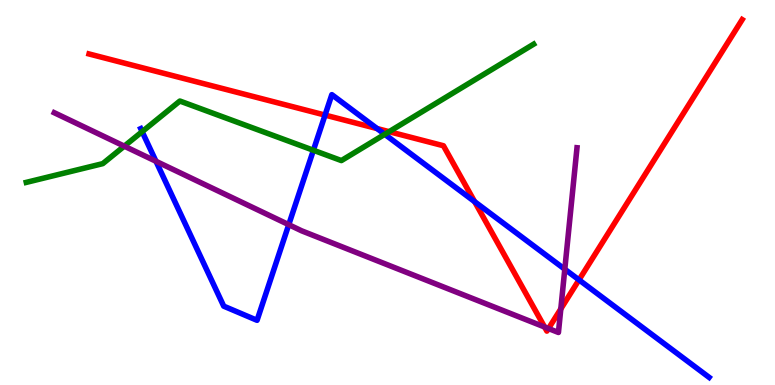[{'lines': ['blue', 'red'], 'intersections': [{'x': 4.19, 'y': 7.01}, {'x': 4.87, 'y': 6.66}, {'x': 6.12, 'y': 4.76}, {'x': 7.47, 'y': 2.73}]}, {'lines': ['green', 'red'], 'intersections': [{'x': 5.02, 'y': 6.58}]}, {'lines': ['purple', 'red'], 'intersections': [{'x': 7.03, 'y': 1.51}, {'x': 7.08, 'y': 1.47}, {'x': 7.24, 'y': 1.98}]}, {'lines': ['blue', 'green'], 'intersections': [{'x': 1.83, 'y': 6.58}, {'x': 4.04, 'y': 6.1}, {'x': 4.96, 'y': 6.51}]}, {'lines': ['blue', 'purple'], 'intersections': [{'x': 2.01, 'y': 5.81}, {'x': 3.73, 'y': 4.16}, {'x': 7.29, 'y': 3.01}]}, {'lines': ['green', 'purple'], 'intersections': [{'x': 1.6, 'y': 6.2}]}]